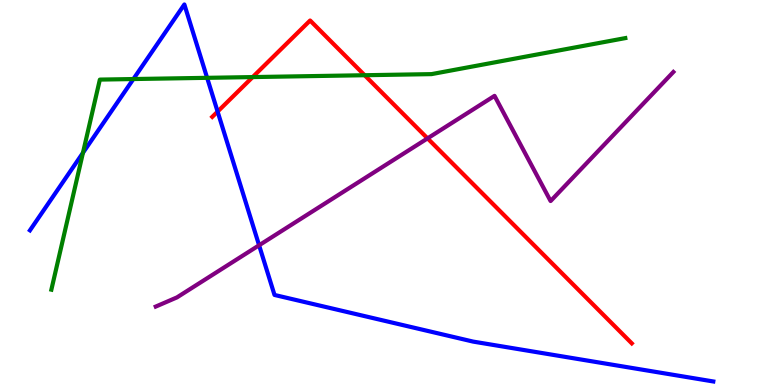[{'lines': ['blue', 'red'], 'intersections': [{'x': 2.81, 'y': 7.1}]}, {'lines': ['green', 'red'], 'intersections': [{'x': 3.26, 'y': 8.0}, {'x': 4.7, 'y': 8.05}]}, {'lines': ['purple', 'red'], 'intersections': [{'x': 5.52, 'y': 6.41}]}, {'lines': ['blue', 'green'], 'intersections': [{'x': 1.07, 'y': 6.03}, {'x': 1.72, 'y': 7.95}, {'x': 2.67, 'y': 7.98}]}, {'lines': ['blue', 'purple'], 'intersections': [{'x': 3.34, 'y': 3.63}]}, {'lines': ['green', 'purple'], 'intersections': []}]